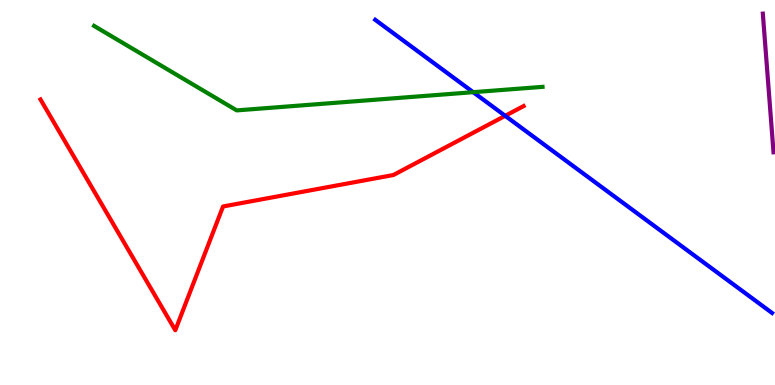[{'lines': ['blue', 'red'], 'intersections': [{'x': 6.52, 'y': 6.99}]}, {'lines': ['green', 'red'], 'intersections': []}, {'lines': ['purple', 'red'], 'intersections': []}, {'lines': ['blue', 'green'], 'intersections': [{'x': 6.11, 'y': 7.61}]}, {'lines': ['blue', 'purple'], 'intersections': []}, {'lines': ['green', 'purple'], 'intersections': []}]